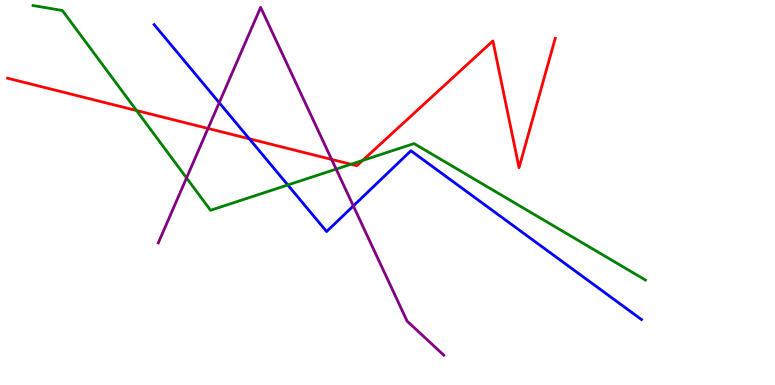[{'lines': ['blue', 'red'], 'intersections': [{'x': 3.22, 'y': 6.4}]}, {'lines': ['green', 'red'], 'intersections': [{'x': 1.76, 'y': 7.13}, {'x': 4.53, 'y': 5.73}, {'x': 4.68, 'y': 5.83}]}, {'lines': ['purple', 'red'], 'intersections': [{'x': 2.68, 'y': 6.66}, {'x': 4.28, 'y': 5.86}]}, {'lines': ['blue', 'green'], 'intersections': [{'x': 3.71, 'y': 5.2}]}, {'lines': ['blue', 'purple'], 'intersections': [{'x': 2.83, 'y': 7.33}, {'x': 4.56, 'y': 4.65}]}, {'lines': ['green', 'purple'], 'intersections': [{'x': 2.41, 'y': 5.38}, {'x': 4.34, 'y': 5.61}]}]